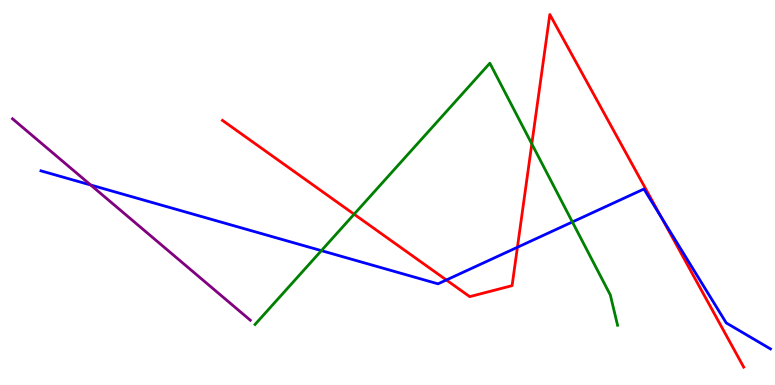[{'lines': ['blue', 'red'], 'intersections': [{'x': 5.76, 'y': 2.73}, {'x': 6.68, 'y': 3.58}, {'x': 8.53, 'y': 4.35}]}, {'lines': ['green', 'red'], 'intersections': [{'x': 4.57, 'y': 4.44}, {'x': 6.86, 'y': 6.26}]}, {'lines': ['purple', 'red'], 'intersections': []}, {'lines': ['blue', 'green'], 'intersections': [{'x': 4.15, 'y': 3.49}, {'x': 7.39, 'y': 4.23}]}, {'lines': ['blue', 'purple'], 'intersections': [{'x': 1.17, 'y': 5.2}]}, {'lines': ['green', 'purple'], 'intersections': []}]